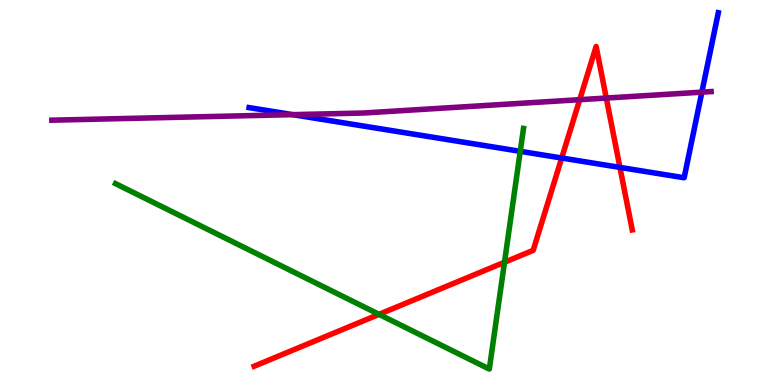[{'lines': ['blue', 'red'], 'intersections': [{'x': 7.25, 'y': 5.9}, {'x': 8.0, 'y': 5.65}]}, {'lines': ['green', 'red'], 'intersections': [{'x': 4.89, 'y': 1.83}, {'x': 6.51, 'y': 3.19}]}, {'lines': ['purple', 'red'], 'intersections': [{'x': 7.48, 'y': 7.41}, {'x': 7.82, 'y': 7.45}]}, {'lines': ['blue', 'green'], 'intersections': [{'x': 6.71, 'y': 6.07}]}, {'lines': ['blue', 'purple'], 'intersections': [{'x': 3.78, 'y': 7.02}, {'x': 9.06, 'y': 7.61}]}, {'lines': ['green', 'purple'], 'intersections': []}]